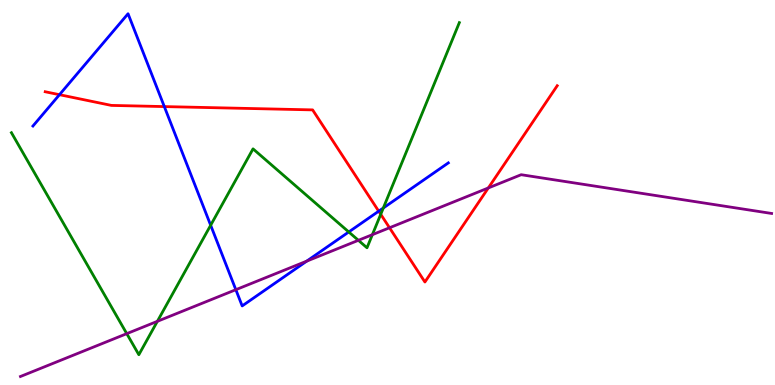[{'lines': ['blue', 'red'], 'intersections': [{'x': 0.767, 'y': 7.54}, {'x': 2.12, 'y': 7.23}, {'x': 4.89, 'y': 4.51}]}, {'lines': ['green', 'red'], 'intersections': [{'x': 4.91, 'y': 4.43}]}, {'lines': ['purple', 'red'], 'intersections': [{'x': 5.03, 'y': 4.08}, {'x': 6.3, 'y': 5.12}]}, {'lines': ['blue', 'green'], 'intersections': [{'x': 2.72, 'y': 4.15}, {'x': 4.5, 'y': 3.98}, {'x': 4.95, 'y': 4.6}]}, {'lines': ['blue', 'purple'], 'intersections': [{'x': 3.04, 'y': 2.48}, {'x': 3.96, 'y': 3.22}]}, {'lines': ['green', 'purple'], 'intersections': [{'x': 1.64, 'y': 1.33}, {'x': 2.03, 'y': 1.65}, {'x': 4.62, 'y': 3.76}, {'x': 4.8, 'y': 3.9}]}]